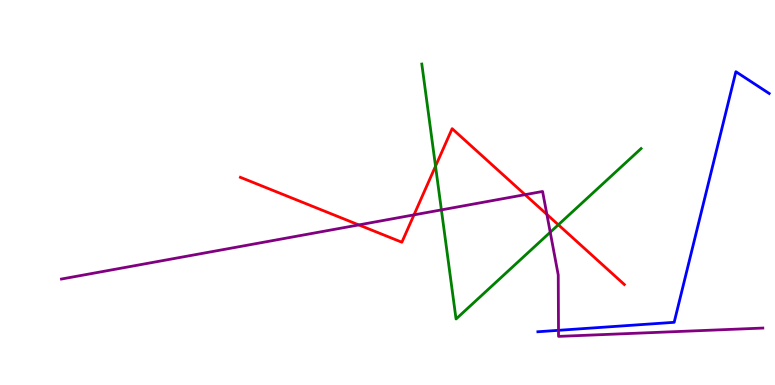[{'lines': ['blue', 'red'], 'intersections': []}, {'lines': ['green', 'red'], 'intersections': [{'x': 5.62, 'y': 5.68}, {'x': 7.2, 'y': 4.16}]}, {'lines': ['purple', 'red'], 'intersections': [{'x': 4.63, 'y': 4.16}, {'x': 5.34, 'y': 4.42}, {'x': 6.77, 'y': 4.94}, {'x': 7.06, 'y': 4.43}]}, {'lines': ['blue', 'green'], 'intersections': []}, {'lines': ['blue', 'purple'], 'intersections': [{'x': 7.21, 'y': 1.42}]}, {'lines': ['green', 'purple'], 'intersections': [{'x': 5.7, 'y': 4.55}, {'x': 7.1, 'y': 3.97}]}]